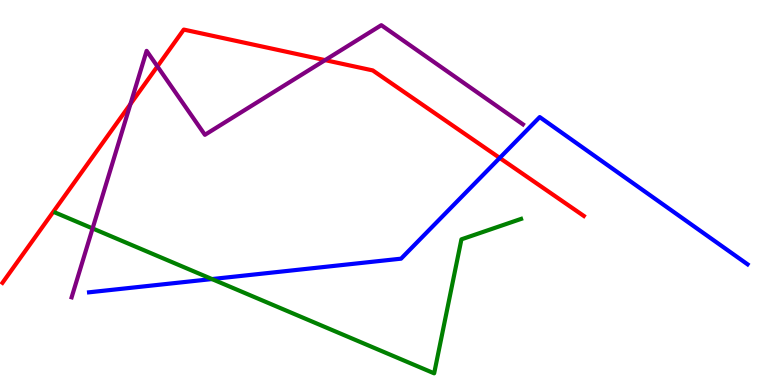[{'lines': ['blue', 'red'], 'intersections': [{'x': 6.45, 'y': 5.9}]}, {'lines': ['green', 'red'], 'intersections': []}, {'lines': ['purple', 'red'], 'intersections': [{'x': 1.68, 'y': 7.3}, {'x': 2.03, 'y': 8.28}, {'x': 4.19, 'y': 8.44}]}, {'lines': ['blue', 'green'], 'intersections': [{'x': 2.73, 'y': 2.75}]}, {'lines': ['blue', 'purple'], 'intersections': []}, {'lines': ['green', 'purple'], 'intersections': [{'x': 1.19, 'y': 4.07}]}]